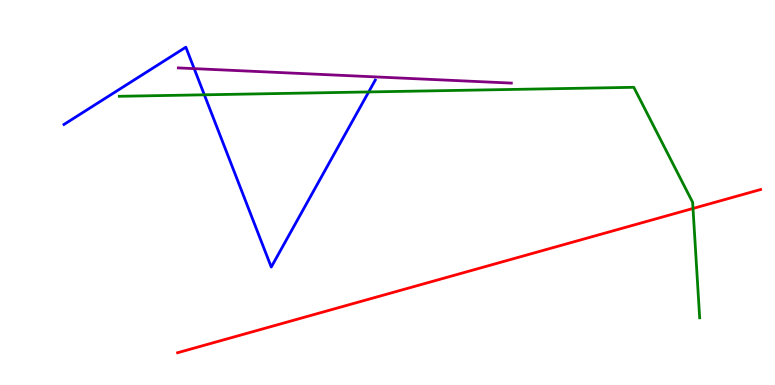[{'lines': ['blue', 'red'], 'intersections': []}, {'lines': ['green', 'red'], 'intersections': [{'x': 8.94, 'y': 4.59}]}, {'lines': ['purple', 'red'], 'intersections': []}, {'lines': ['blue', 'green'], 'intersections': [{'x': 2.64, 'y': 7.54}, {'x': 4.76, 'y': 7.61}]}, {'lines': ['blue', 'purple'], 'intersections': [{'x': 2.51, 'y': 8.22}]}, {'lines': ['green', 'purple'], 'intersections': []}]